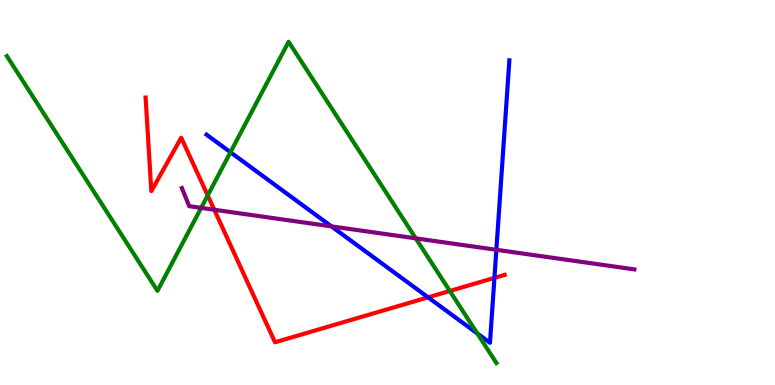[{'lines': ['blue', 'red'], 'intersections': [{'x': 5.52, 'y': 2.28}, {'x': 6.38, 'y': 2.78}]}, {'lines': ['green', 'red'], 'intersections': [{'x': 2.68, 'y': 4.92}, {'x': 5.8, 'y': 2.44}]}, {'lines': ['purple', 'red'], 'intersections': [{'x': 2.76, 'y': 4.55}]}, {'lines': ['blue', 'green'], 'intersections': [{'x': 2.97, 'y': 6.05}, {'x': 6.16, 'y': 1.34}]}, {'lines': ['blue', 'purple'], 'intersections': [{'x': 4.28, 'y': 4.12}, {'x': 6.4, 'y': 3.51}]}, {'lines': ['green', 'purple'], 'intersections': [{'x': 2.6, 'y': 4.6}, {'x': 5.36, 'y': 3.81}]}]